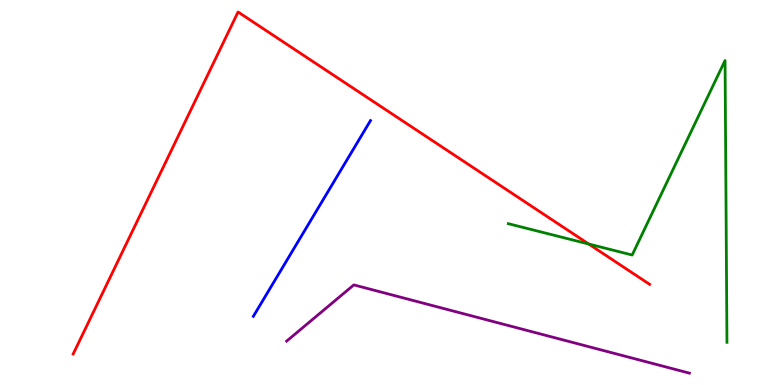[{'lines': ['blue', 'red'], 'intersections': []}, {'lines': ['green', 'red'], 'intersections': [{'x': 7.6, 'y': 3.66}]}, {'lines': ['purple', 'red'], 'intersections': []}, {'lines': ['blue', 'green'], 'intersections': []}, {'lines': ['blue', 'purple'], 'intersections': []}, {'lines': ['green', 'purple'], 'intersections': []}]